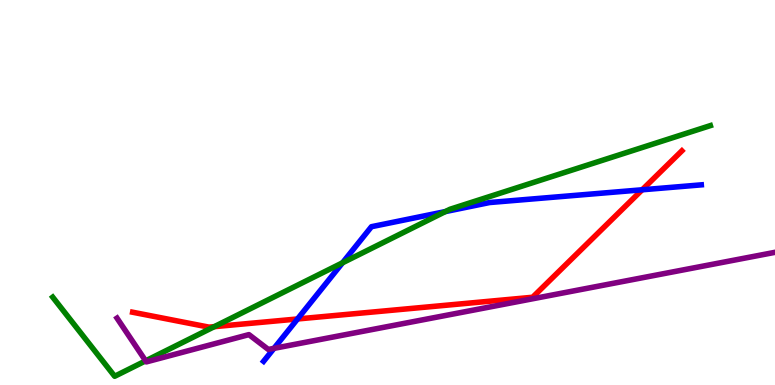[{'lines': ['blue', 'red'], 'intersections': [{'x': 3.84, 'y': 1.72}, {'x': 8.29, 'y': 5.07}]}, {'lines': ['green', 'red'], 'intersections': [{'x': 2.76, 'y': 1.52}]}, {'lines': ['purple', 'red'], 'intersections': []}, {'lines': ['blue', 'green'], 'intersections': [{'x': 4.42, 'y': 3.17}, {'x': 5.75, 'y': 4.5}]}, {'lines': ['blue', 'purple'], 'intersections': [{'x': 3.54, 'y': 0.952}]}, {'lines': ['green', 'purple'], 'intersections': [{'x': 1.88, 'y': 0.627}]}]